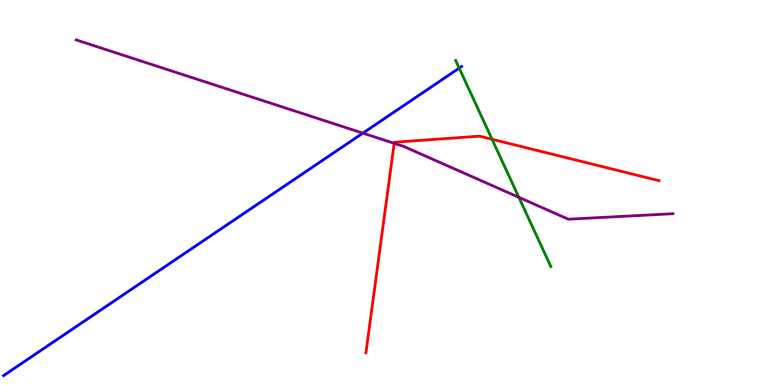[{'lines': ['blue', 'red'], 'intersections': []}, {'lines': ['green', 'red'], 'intersections': [{'x': 6.35, 'y': 6.38}]}, {'lines': ['purple', 'red'], 'intersections': [{'x': 5.09, 'y': 6.28}]}, {'lines': ['blue', 'green'], 'intersections': [{'x': 5.93, 'y': 8.23}]}, {'lines': ['blue', 'purple'], 'intersections': [{'x': 4.68, 'y': 6.54}]}, {'lines': ['green', 'purple'], 'intersections': [{'x': 6.7, 'y': 4.87}]}]